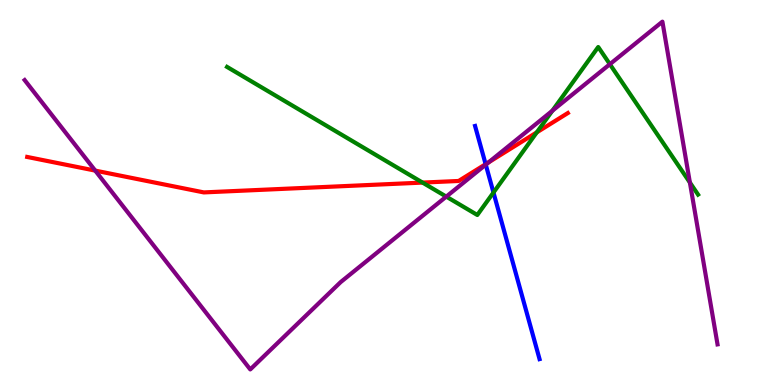[{'lines': ['blue', 'red'], 'intersections': [{'x': 6.27, 'y': 5.74}]}, {'lines': ['green', 'red'], 'intersections': [{'x': 5.45, 'y': 5.26}, {'x': 6.93, 'y': 6.56}]}, {'lines': ['purple', 'red'], 'intersections': [{'x': 1.23, 'y': 5.57}, {'x': 6.31, 'y': 5.78}]}, {'lines': ['blue', 'green'], 'intersections': [{'x': 6.37, 'y': 5.0}]}, {'lines': ['blue', 'purple'], 'intersections': [{'x': 6.27, 'y': 5.72}]}, {'lines': ['green', 'purple'], 'intersections': [{'x': 5.76, 'y': 4.89}, {'x': 7.13, 'y': 7.12}, {'x': 7.87, 'y': 8.33}, {'x': 8.9, 'y': 5.26}]}]